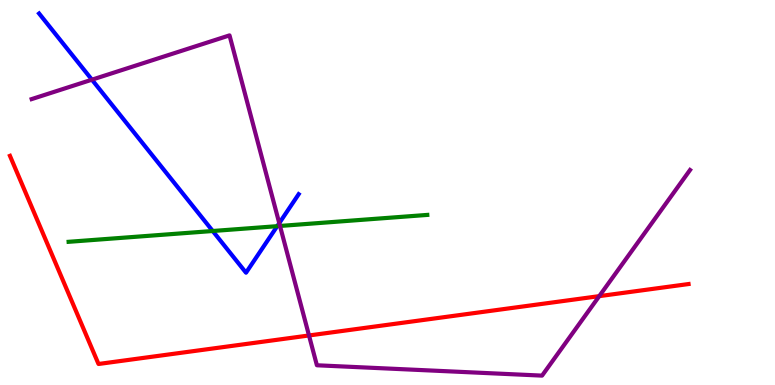[{'lines': ['blue', 'red'], 'intersections': []}, {'lines': ['green', 'red'], 'intersections': []}, {'lines': ['purple', 'red'], 'intersections': [{'x': 3.99, 'y': 1.29}, {'x': 7.73, 'y': 2.31}]}, {'lines': ['blue', 'green'], 'intersections': [{'x': 2.74, 'y': 4.0}, {'x': 3.58, 'y': 4.13}]}, {'lines': ['blue', 'purple'], 'intersections': [{'x': 1.19, 'y': 7.93}, {'x': 3.6, 'y': 4.2}]}, {'lines': ['green', 'purple'], 'intersections': [{'x': 3.61, 'y': 4.13}]}]